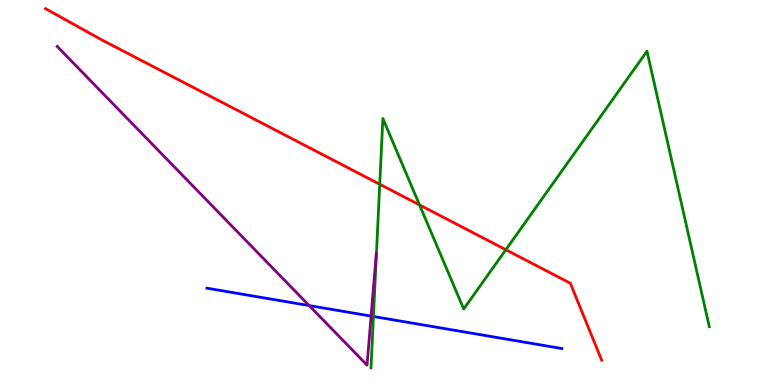[{'lines': ['blue', 'red'], 'intersections': []}, {'lines': ['green', 'red'], 'intersections': [{'x': 4.9, 'y': 5.21}, {'x': 5.41, 'y': 4.68}, {'x': 6.53, 'y': 3.51}]}, {'lines': ['purple', 'red'], 'intersections': []}, {'lines': ['blue', 'green'], 'intersections': [{'x': 4.82, 'y': 1.78}]}, {'lines': ['blue', 'purple'], 'intersections': [{'x': 3.99, 'y': 2.06}, {'x': 4.79, 'y': 1.79}]}, {'lines': ['green', 'purple'], 'intersections': []}]